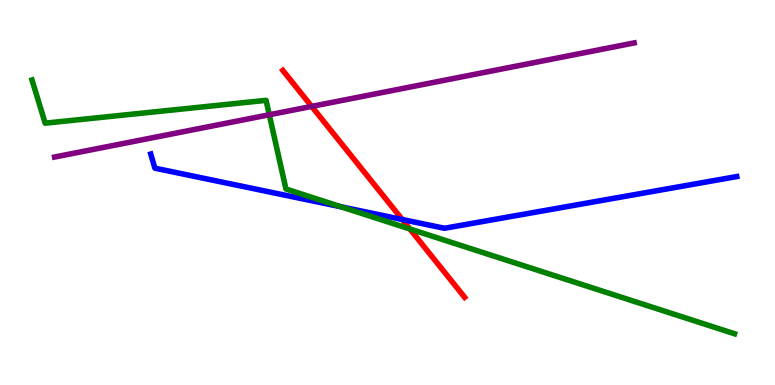[{'lines': ['blue', 'red'], 'intersections': [{'x': 5.19, 'y': 4.3}]}, {'lines': ['green', 'red'], 'intersections': [{'x': 5.29, 'y': 4.05}]}, {'lines': ['purple', 'red'], 'intersections': [{'x': 4.02, 'y': 7.24}]}, {'lines': ['blue', 'green'], 'intersections': [{'x': 4.4, 'y': 4.63}]}, {'lines': ['blue', 'purple'], 'intersections': []}, {'lines': ['green', 'purple'], 'intersections': [{'x': 3.47, 'y': 7.02}]}]